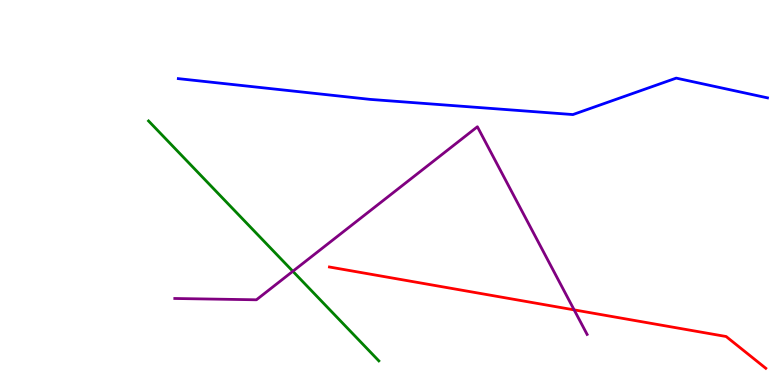[{'lines': ['blue', 'red'], 'intersections': []}, {'lines': ['green', 'red'], 'intersections': []}, {'lines': ['purple', 'red'], 'intersections': [{'x': 7.41, 'y': 1.95}]}, {'lines': ['blue', 'green'], 'intersections': []}, {'lines': ['blue', 'purple'], 'intersections': []}, {'lines': ['green', 'purple'], 'intersections': [{'x': 3.78, 'y': 2.95}]}]